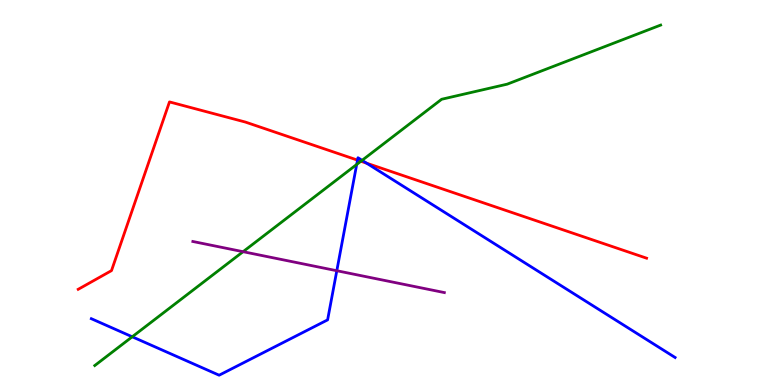[{'lines': ['blue', 'red'], 'intersections': [{'x': 4.61, 'y': 5.84}, {'x': 4.73, 'y': 5.76}]}, {'lines': ['green', 'red'], 'intersections': [{'x': 4.66, 'y': 5.81}]}, {'lines': ['purple', 'red'], 'intersections': []}, {'lines': ['blue', 'green'], 'intersections': [{'x': 1.71, 'y': 1.25}, {'x': 4.6, 'y': 5.73}, {'x': 4.67, 'y': 5.84}]}, {'lines': ['blue', 'purple'], 'intersections': [{'x': 4.35, 'y': 2.97}]}, {'lines': ['green', 'purple'], 'intersections': [{'x': 3.14, 'y': 3.46}]}]